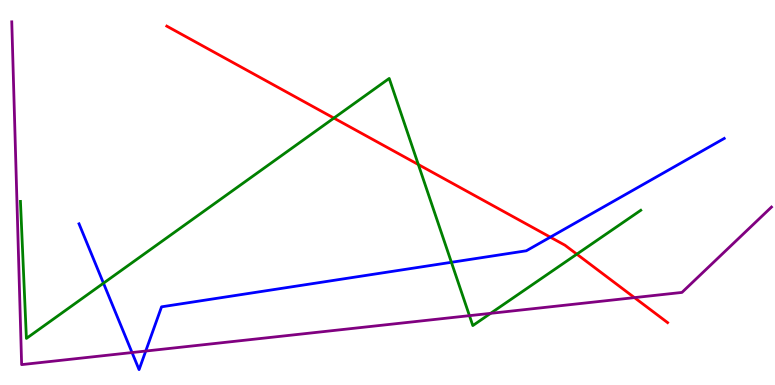[{'lines': ['blue', 'red'], 'intersections': [{'x': 7.1, 'y': 3.84}]}, {'lines': ['green', 'red'], 'intersections': [{'x': 4.31, 'y': 6.93}, {'x': 5.4, 'y': 5.73}, {'x': 7.44, 'y': 3.4}]}, {'lines': ['purple', 'red'], 'intersections': [{'x': 8.19, 'y': 2.27}]}, {'lines': ['blue', 'green'], 'intersections': [{'x': 1.34, 'y': 2.64}, {'x': 5.82, 'y': 3.19}]}, {'lines': ['blue', 'purple'], 'intersections': [{'x': 1.7, 'y': 0.843}, {'x': 1.88, 'y': 0.882}]}, {'lines': ['green', 'purple'], 'intersections': [{'x': 6.06, 'y': 1.8}, {'x': 6.33, 'y': 1.86}]}]